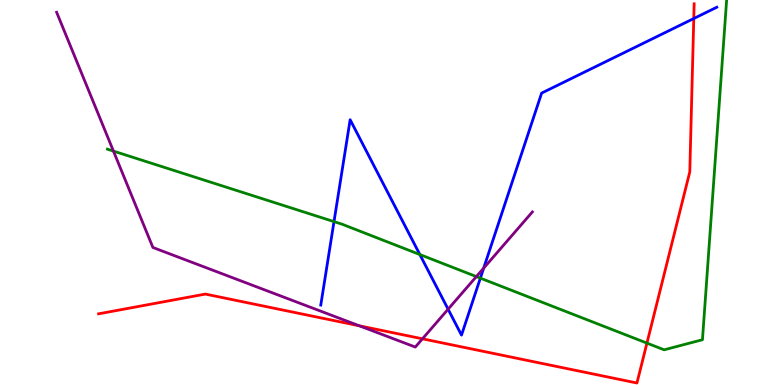[{'lines': ['blue', 'red'], 'intersections': [{'x': 8.95, 'y': 9.52}]}, {'lines': ['green', 'red'], 'intersections': [{'x': 8.35, 'y': 1.09}]}, {'lines': ['purple', 'red'], 'intersections': [{'x': 4.64, 'y': 1.54}, {'x': 5.45, 'y': 1.2}]}, {'lines': ['blue', 'green'], 'intersections': [{'x': 4.31, 'y': 4.24}, {'x': 5.42, 'y': 3.39}, {'x': 6.2, 'y': 2.78}]}, {'lines': ['blue', 'purple'], 'intersections': [{'x': 5.78, 'y': 1.97}, {'x': 6.24, 'y': 3.04}]}, {'lines': ['green', 'purple'], 'intersections': [{'x': 1.46, 'y': 6.08}, {'x': 6.15, 'y': 2.82}]}]